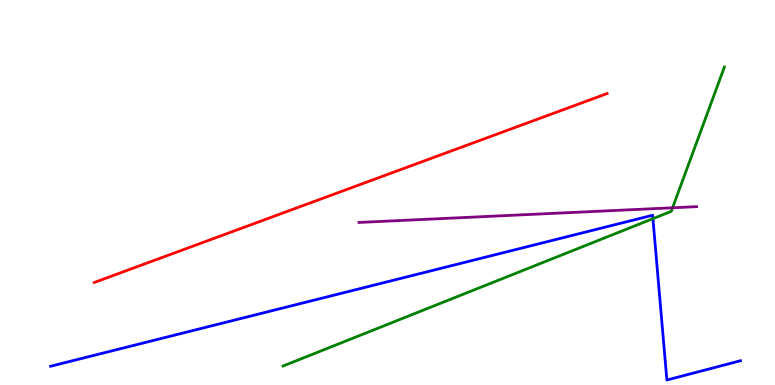[{'lines': ['blue', 'red'], 'intersections': []}, {'lines': ['green', 'red'], 'intersections': []}, {'lines': ['purple', 'red'], 'intersections': []}, {'lines': ['blue', 'green'], 'intersections': [{'x': 8.42, 'y': 4.32}]}, {'lines': ['blue', 'purple'], 'intersections': []}, {'lines': ['green', 'purple'], 'intersections': [{'x': 8.68, 'y': 4.6}]}]